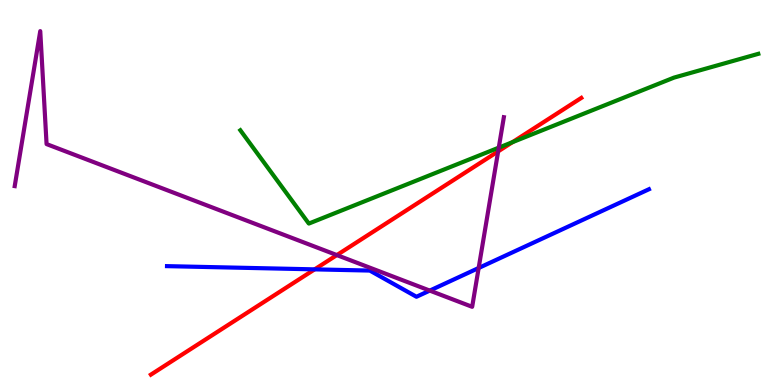[{'lines': ['blue', 'red'], 'intersections': [{'x': 4.06, 'y': 3.0}]}, {'lines': ['green', 'red'], 'intersections': [{'x': 6.61, 'y': 6.31}]}, {'lines': ['purple', 'red'], 'intersections': [{'x': 4.35, 'y': 3.37}, {'x': 6.43, 'y': 6.07}]}, {'lines': ['blue', 'green'], 'intersections': []}, {'lines': ['blue', 'purple'], 'intersections': [{'x': 5.55, 'y': 2.45}, {'x': 6.18, 'y': 3.04}]}, {'lines': ['green', 'purple'], 'intersections': [{'x': 6.44, 'y': 6.16}]}]